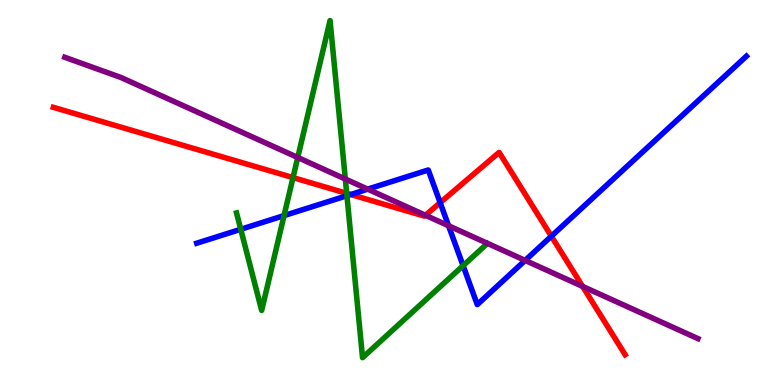[{'lines': ['blue', 'red'], 'intersections': [{'x': 4.53, 'y': 4.95}, {'x': 5.68, 'y': 4.74}, {'x': 7.11, 'y': 3.86}]}, {'lines': ['green', 'red'], 'intersections': [{'x': 3.78, 'y': 5.39}, {'x': 4.47, 'y': 4.98}]}, {'lines': ['purple', 'red'], 'intersections': [{'x': 5.49, 'y': 4.41}, {'x': 7.52, 'y': 2.56}]}, {'lines': ['blue', 'green'], 'intersections': [{'x': 3.11, 'y': 4.04}, {'x': 3.67, 'y': 4.4}, {'x': 4.48, 'y': 4.92}, {'x': 5.98, 'y': 3.1}]}, {'lines': ['blue', 'purple'], 'intersections': [{'x': 4.74, 'y': 5.09}, {'x': 5.79, 'y': 4.14}, {'x': 6.78, 'y': 3.24}]}, {'lines': ['green', 'purple'], 'intersections': [{'x': 3.84, 'y': 5.91}, {'x': 4.46, 'y': 5.35}]}]